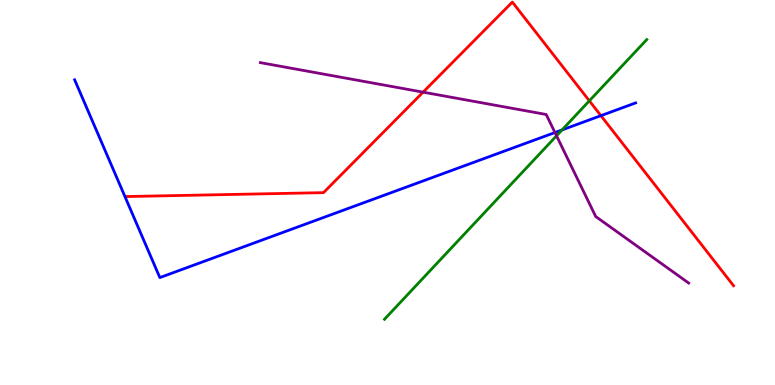[{'lines': ['blue', 'red'], 'intersections': [{'x': 7.75, 'y': 7.0}]}, {'lines': ['green', 'red'], 'intersections': [{'x': 7.6, 'y': 7.38}]}, {'lines': ['purple', 'red'], 'intersections': [{'x': 5.46, 'y': 7.61}]}, {'lines': ['blue', 'green'], 'intersections': [{'x': 7.25, 'y': 6.63}]}, {'lines': ['blue', 'purple'], 'intersections': [{'x': 7.16, 'y': 6.56}]}, {'lines': ['green', 'purple'], 'intersections': [{'x': 7.18, 'y': 6.47}]}]